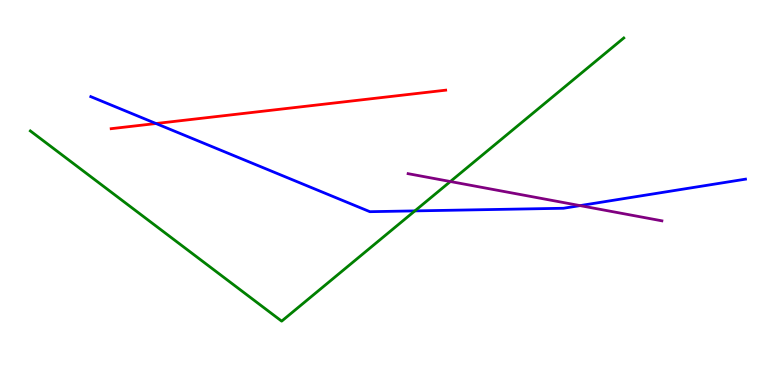[{'lines': ['blue', 'red'], 'intersections': [{'x': 2.01, 'y': 6.79}]}, {'lines': ['green', 'red'], 'intersections': []}, {'lines': ['purple', 'red'], 'intersections': []}, {'lines': ['blue', 'green'], 'intersections': [{'x': 5.35, 'y': 4.52}]}, {'lines': ['blue', 'purple'], 'intersections': [{'x': 7.48, 'y': 4.66}]}, {'lines': ['green', 'purple'], 'intersections': [{'x': 5.81, 'y': 5.29}]}]